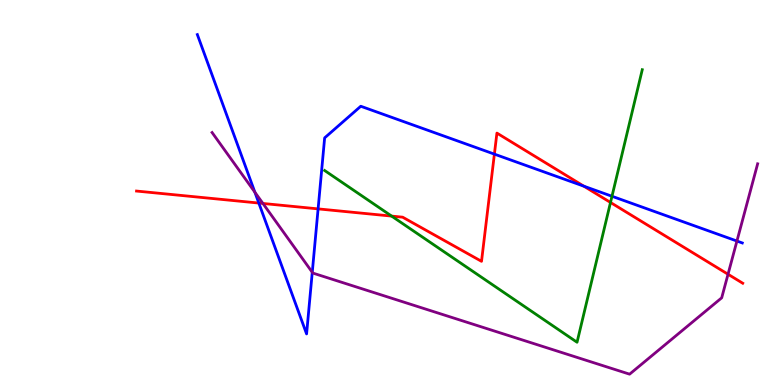[{'lines': ['blue', 'red'], 'intersections': [{'x': 3.34, 'y': 4.73}, {'x': 4.1, 'y': 4.57}, {'x': 6.38, 'y': 6.0}, {'x': 7.53, 'y': 5.16}]}, {'lines': ['green', 'red'], 'intersections': [{'x': 5.05, 'y': 4.39}, {'x': 7.88, 'y': 4.74}]}, {'lines': ['purple', 'red'], 'intersections': [{'x': 3.39, 'y': 4.72}, {'x': 9.39, 'y': 2.88}]}, {'lines': ['blue', 'green'], 'intersections': [{'x': 7.9, 'y': 4.9}]}, {'lines': ['blue', 'purple'], 'intersections': [{'x': 3.29, 'y': 5.01}, {'x': 4.03, 'y': 2.93}, {'x': 9.51, 'y': 3.74}]}, {'lines': ['green', 'purple'], 'intersections': []}]